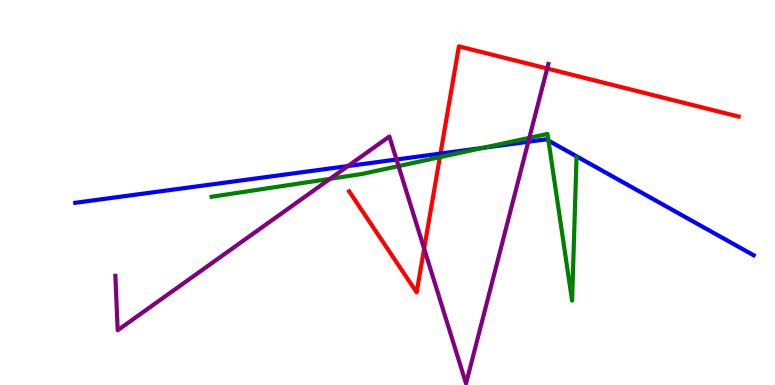[{'lines': ['blue', 'red'], 'intersections': [{'x': 5.68, 'y': 6.01}]}, {'lines': ['green', 'red'], 'intersections': [{'x': 5.68, 'y': 5.92}]}, {'lines': ['purple', 'red'], 'intersections': [{'x': 5.47, 'y': 3.54}, {'x': 7.06, 'y': 8.22}]}, {'lines': ['blue', 'green'], 'intersections': [{'x': 6.23, 'y': 6.16}, {'x': 7.08, 'y': 6.35}]}, {'lines': ['blue', 'purple'], 'intersections': [{'x': 4.49, 'y': 5.69}, {'x': 5.12, 'y': 5.86}, {'x': 6.82, 'y': 6.32}]}, {'lines': ['green', 'purple'], 'intersections': [{'x': 4.26, 'y': 5.36}, {'x': 5.14, 'y': 5.69}, {'x': 6.83, 'y': 6.42}]}]